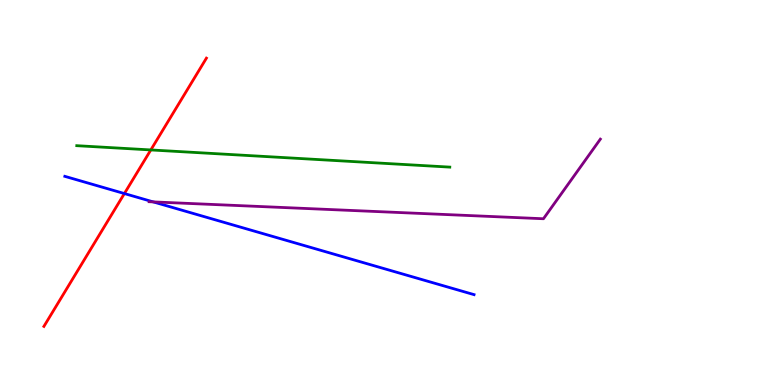[{'lines': ['blue', 'red'], 'intersections': [{'x': 1.6, 'y': 4.97}]}, {'lines': ['green', 'red'], 'intersections': [{'x': 1.95, 'y': 6.11}]}, {'lines': ['purple', 'red'], 'intersections': []}, {'lines': ['blue', 'green'], 'intersections': []}, {'lines': ['blue', 'purple'], 'intersections': [{'x': 1.98, 'y': 4.76}]}, {'lines': ['green', 'purple'], 'intersections': []}]